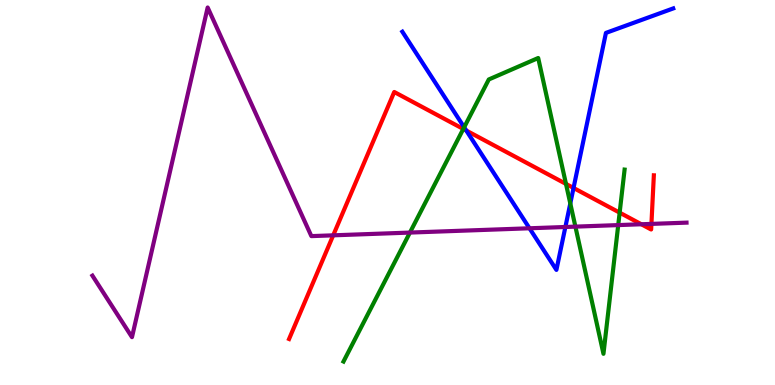[{'lines': ['blue', 'red'], 'intersections': [{'x': 6.02, 'y': 6.61}, {'x': 7.4, 'y': 5.12}]}, {'lines': ['green', 'red'], 'intersections': [{'x': 5.98, 'y': 6.65}, {'x': 7.3, 'y': 5.22}, {'x': 8.0, 'y': 4.48}]}, {'lines': ['purple', 'red'], 'intersections': [{'x': 4.3, 'y': 3.89}, {'x': 8.28, 'y': 4.18}, {'x': 8.41, 'y': 4.18}]}, {'lines': ['blue', 'green'], 'intersections': [{'x': 5.99, 'y': 6.69}, {'x': 7.36, 'y': 4.72}]}, {'lines': ['blue', 'purple'], 'intersections': [{'x': 6.83, 'y': 4.07}, {'x': 7.3, 'y': 4.1}]}, {'lines': ['green', 'purple'], 'intersections': [{'x': 5.29, 'y': 3.96}, {'x': 7.42, 'y': 4.11}, {'x': 7.98, 'y': 4.15}]}]